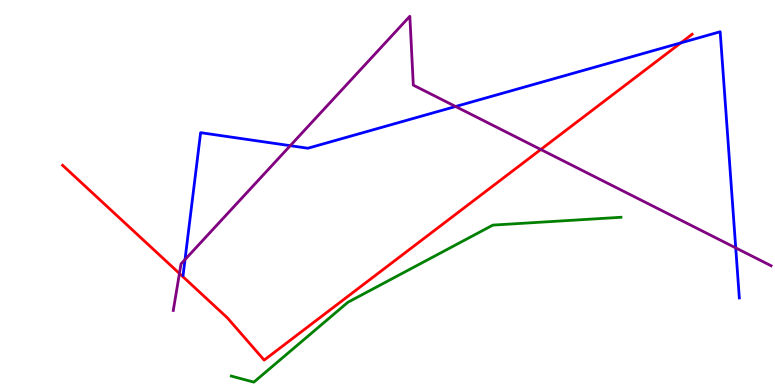[{'lines': ['blue', 'red'], 'intersections': [{'x': 8.79, 'y': 8.89}]}, {'lines': ['green', 'red'], 'intersections': []}, {'lines': ['purple', 'red'], 'intersections': [{'x': 2.32, 'y': 2.9}, {'x': 6.98, 'y': 6.12}]}, {'lines': ['blue', 'green'], 'intersections': []}, {'lines': ['blue', 'purple'], 'intersections': [{'x': 2.39, 'y': 3.26}, {'x': 3.75, 'y': 6.22}, {'x': 5.88, 'y': 7.23}, {'x': 9.49, 'y': 3.56}]}, {'lines': ['green', 'purple'], 'intersections': []}]